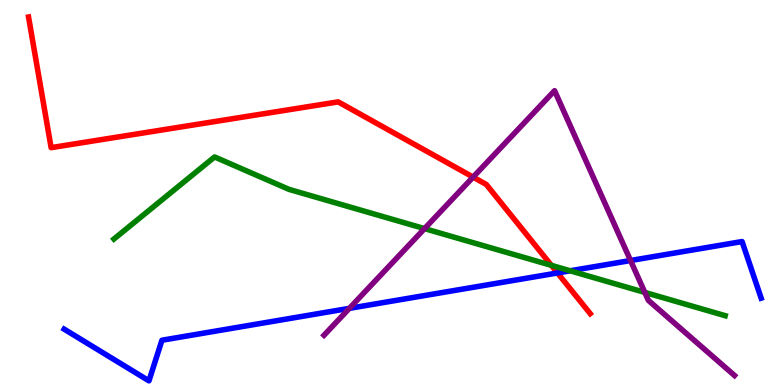[{'lines': ['blue', 'red'], 'intersections': [{'x': 7.19, 'y': 2.91}]}, {'lines': ['green', 'red'], 'intersections': [{'x': 7.11, 'y': 3.11}]}, {'lines': ['purple', 'red'], 'intersections': [{'x': 6.1, 'y': 5.4}]}, {'lines': ['blue', 'green'], 'intersections': [{'x': 7.36, 'y': 2.97}]}, {'lines': ['blue', 'purple'], 'intersections': [{'x': 4.51, 'y': 1.99}, {'x': 8.14, 'y': 3.23}]}, {'lines': ['green', 'purple'], 'intersections': [{'x': 5.48, 'y': 4.06}, {'x': 8.32, 'y': 2.4}]}]